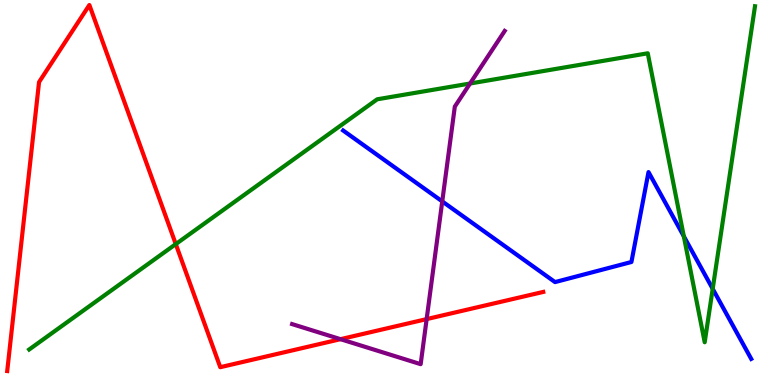[{'lines': ['blue', 'red'], 'intersections': []}, {'lines': ['green', 'red'], 'intersections': [{'x': 2.27, 'y': 3.66}]}, {'lines': ['purple', 'red'], 'intersections': [{'x': 4.39, 'y': 1.19}, {'x': 5.51, 'y': 1.71}]}, {'lines': ['blue', 'green'], 'intersections': [{'x': 8.82, 'y': 3.86}, {'x': 9.2, 'y': 2.5}]}, {'lines': ['blue', 'purple'], 'intersections': [{'x': 5.71, 'y': 4.77}]}, {'lines': ['green', 'purple'], 'intersections': [{'x': 6.07, 'y': 7.83}]}]